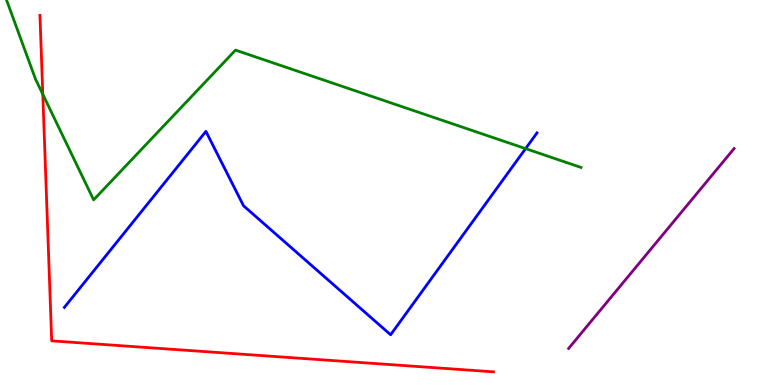[{'lines': ['blue', 'red'], 'intersections': []}, {'lines': ['green', 'red'], 'intersections': [{'x': 0.552, 'y': 7.55}]}, {'lines': ['purple', 'red'], 'intersections': []}, {'lines': ['blue', 'green'], 'intersections': [{'x': 6.78, 'y': 6.14}]}, {'lines': ['blue', 'purple'], 'intersections': []}, {'lines': ['green', 'purple'], 'intersections': []}]